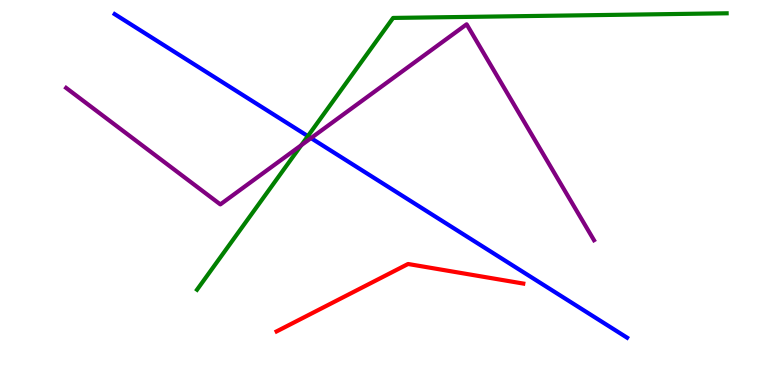[{'lines': ['blue', 'red'], 'intersections': []}, {'lines': ['green', 'red'], 'intersections': []}, {'lines': ['purple', 'red'], 'intersections': []}, {'lines': ['blue', 'green'], 'intersections': [{'x': 3.97, 'y': 6.46}]}, {'lines': ['blue', 'purple'], 'intersections': [{'x': 4.01, 'y': 6.41}]}, {'lines': ['green', 'purple'], 'intersections': [{'x': 3.89, 'y': 6.23}]}]